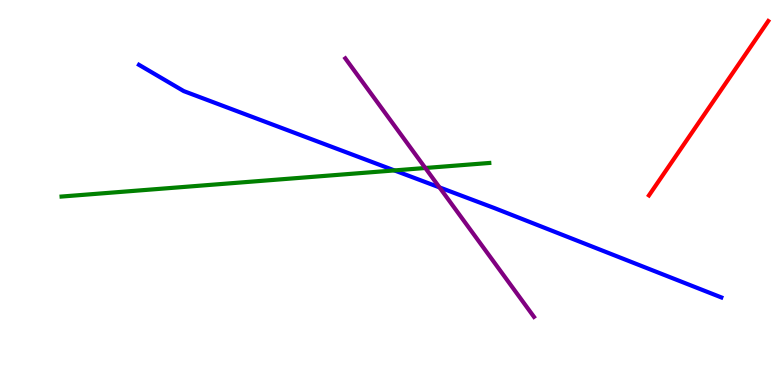[{'lines': ['blue', 'red'], 'intersections': []}, {'lines': ['green', 'red'], 'intersections': []}, {'lines': ['purple', 'red'], 'intersections': []}, {'lines': ['blue', 'green'], 'intersections': [{'x': 5.09, 'y': 5.57}]}, {'lines': ['blue', 'purple'], 'intersections': [{'x': 5.67, 'y': 5.13}]}, {'lines': ['green', 'purple'], 'intersections': [{'x': 5.49, 'y': 5.64}]}]